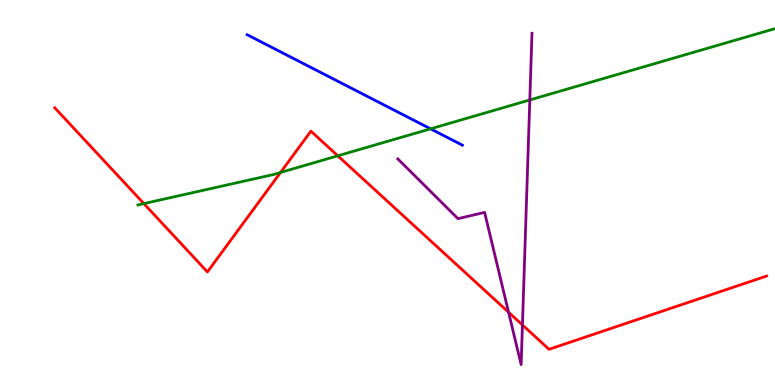[{'lines': ['blue', 'red'], 'intersections': []}, {'lines': ['green', 'red'], 'intersections': [{'x': 1.86, 'y': 4.71}, {'x': 3.62, 'y': 5.52}, {'x': 4.36, 'y': 5.95}]}, {'lines': ['purple', 'red'], 'intersections': [{'x': 6.56, 'y': 1.89}, {'x': 6.74, 'y': 1.56}]}, {'lines': ['blue', 'green'], 'intersections': [{'x': 5.56, 'y': 6.65}]}, {'lines': ['blue', 'purple'], 'intersections': []}, {'lines': ['green', 'purple'], 'intersections': [{'x': 6.84, 'y': 7.4}]}]